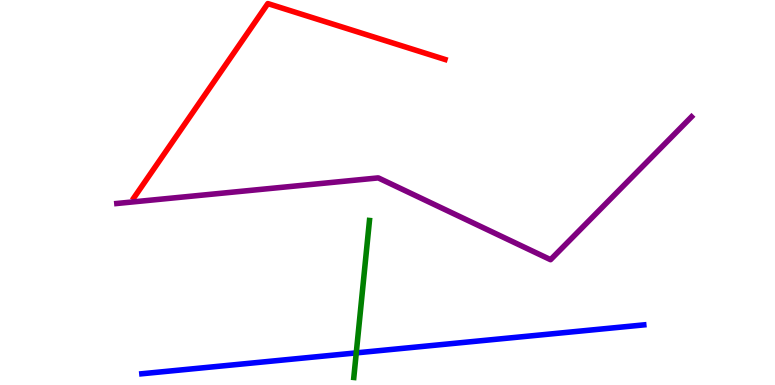[{'lines': ['blue', 'red'], 'intersections': []}, {'lines': ['green', 'red'], 'intersections': []}, {'lines': ['purple', 'red'], 'intersections': []}, {'lines': ['blue', 'green'], 'intersections': [{'x': 4.6, 'y': 0.834}]}, {'lines': ['blue', 'purple'], 'intersections': []}, {'lines': ['green', 'purple'], 'intersections': []}]